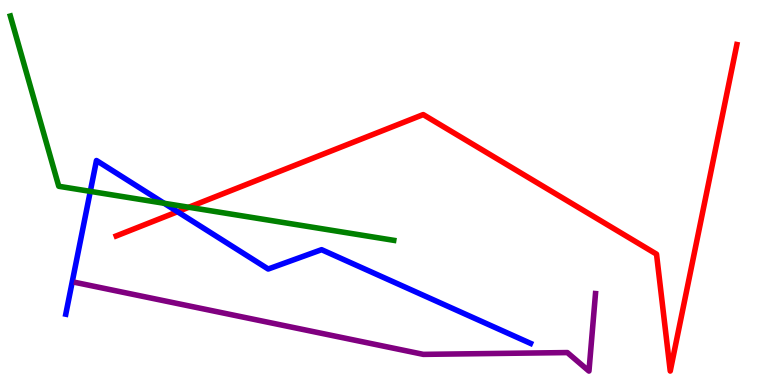[{'lines': ['blue', 'red'], 'intersections': [{'x': 2.29, 'y': 4.5}]}, {'lines': ['green', 'red'], 'intersections': [{'x': 2.44, 'y': 4.62}]}, {'lines': ['purple', 'red'], 'intersections': []}, {'lines': ['blue', 'green'], 'intersections': [{'x': 1.17, 'y': 5.03}, {'x': 2.12, 'y': 4.72}]}, {'lines': ['blue', 'purple'], 'intersections': []}, {'lines': ['green', 'purple'], 'intersections': []}]